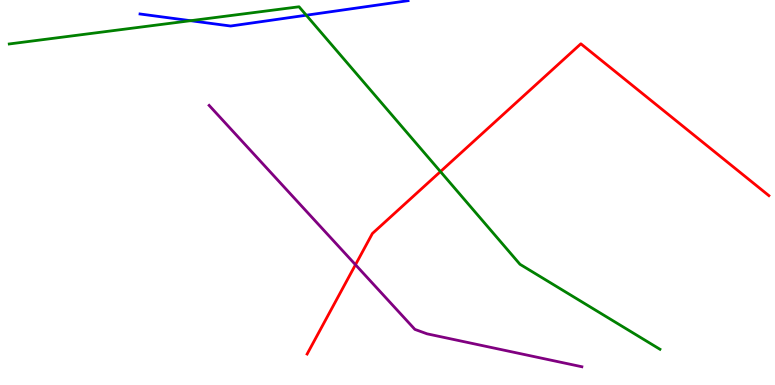[{'lines': ['blue', 'red'], 'intersections': []}, {'lines': ['green', 'red'], 'intersections': [{'x': 5.68, 'y': 5.54}]}, {'lines': ['purple', 'red'], 'intersections': [{'x': 4.59, 'y': 3.12}]}, {'lines': ['blue', 'green'], 'intersections': [{'x': 2.46, 'y': 9.46}, {'x': 3.95, 'y': 9.6}]}, {'lines': ['blue', 'purple'], 'intersections': []}, {'lines': ['green', 'purple'], 'intersections': []}]